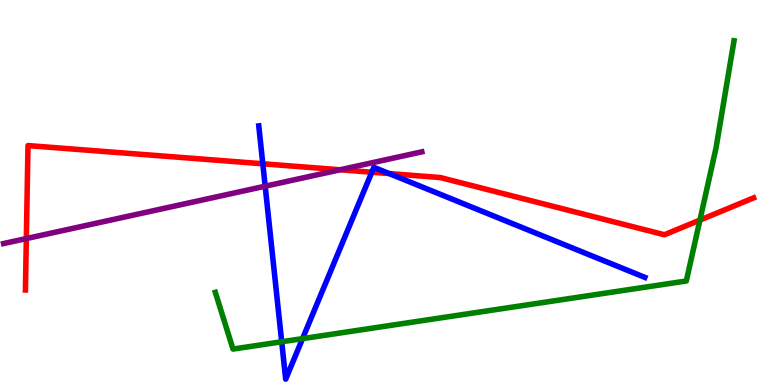[{'lines': ['blue', 'red'], 'intersections': [{'x': 3.39, 'y': 5.75}, {'x': 4.8, 'y': 5.53}, {'x': 5.02, 'y': 5.49}]}, {'lines': ['green', 'red'], 'intersections': [{'x': 9.03, 'y': 4.28}]}, {'lines': ['purple', 'red'], 'intersections': [{'x': 0.34, 'y': 3.8}, {'x': 4.39, 'y': 5.59}]}, {'lines': ['blue', 'green'], 'intersections': [{'x': 3.63, 'y': 1.12}, {'x': 3.9, 'y': 1.2}]}, {'lines': ['blue', 'purple'], 'intersections': [{'x': 3.42, 'y': 5.16}]}, {'lines': ['green', 'purple'], 'intersections': []}]